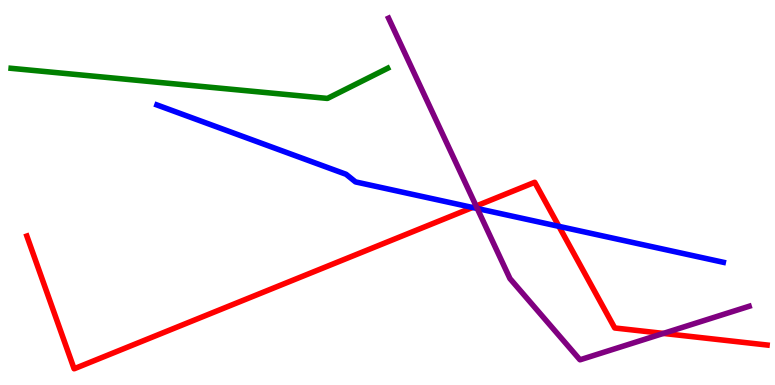[{'lines': ['blue', 'red'], 'intersections': [{'x': 6.1, 'y': 4.61}, {'x': 7.21, 'y': 4.12}]}, {'lines': ['green', 'red'], 'intersections': []}, {'lines': ['purple', 'red'], 'intersections': [{'x': 6.14, 'y': 4.65}, {'x': 8.56, 'y': 1.34}]}, {'lines': ['blue', 'green'], 'intersections': []}, {'lines': ['blue', 'purple'], 'intersections': [{'x': 6.16, 'y': 4.58}]}, {'lines': ['green', 'purple'], 'intersections': []}]